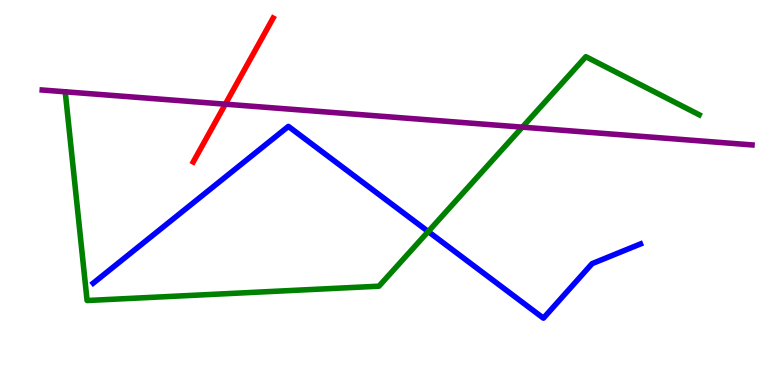[{'lines': ['blue', 'red'], 'intersections': []}, {'lines': ['green', 'red'], 'intersections': []}, {'lines': ['purple', 'red'], 'intersections': [{'x': 2.91, 'y': 7.29}]}, {'lines': ['blue', 'green'], 'intersections': [{'x': 5.53, 'y': 3.99}]}, {'lines': ['blue', 'purple'], 'intersections': []}, {'lines': ['green', 'purple'], 'intersections': [{'x': 6.74, 'y': 6.7}]}]